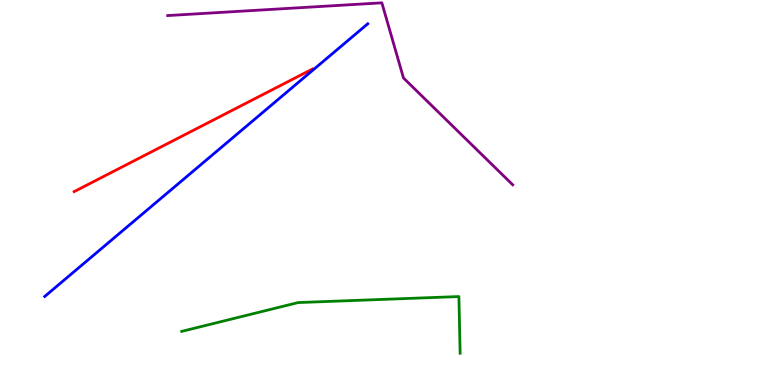[{'lines': ['blue', 'red'], 'intersections': []}, {'lines': ['green', 'red'], 'intersections': []}, {'lines': ['purple', 'red'], 'intersections': []}, {'lines': ['blue', 'green'], 'intersections': []}, {'lines': ['blue', 'purple'], 'intersections': []}, {'lines': ['green', 'purple'], 'intersections': []}]